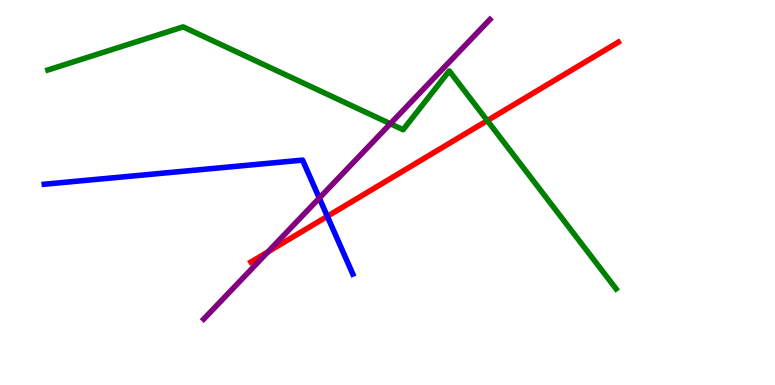[{'lines': ['blue', 'red'], 'intersections': [{'x': 4.22, 'y': 4.38}]}, {'lines': ['green', 'red'], 'intersections': [{'x': 6.29, 'y': 6.87}]}, {'lines': ['purple', 'red'], 'intersections': [{'x': 3.46, 'y': 3.46}]}, {'lines': ['blue', 'green'], 'intersections': []}, {'lines': ['blue', 'purple'], 'intersections': [{'x': 4.12, 'y': 4.85}]}, {'lines': ['green', 'purple'], 'intersections': [{'x': 5.04, 'y': 6.79}]}]